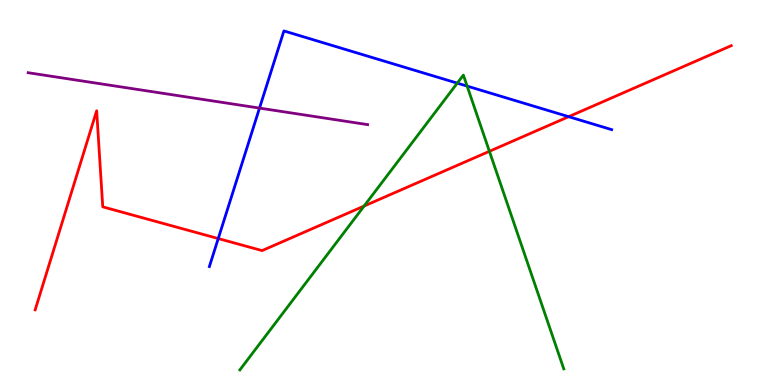[{'lines': ['blue', 'red'], 'intersections': [{'x': 2.82, 'y': 3.8}, {'x': 7.34, 'y': 6.97}]}, {'lines': ['green', 'red'], 'intersections': [{'x': 4.7, 'y': 4.65}, {'x': 6.31, 'y': 6.07}]}, {'lines': ['purple', 'red'], 'intersections': []}, {'lines': ['blue', 'green'], 'intersections': [{'x': 5.9, 'y': 7.84}, {'x': 6.03, 'y': 7.76}]}, {'lines': ['blue', 'purple'], 'intersections': [{'x': 3.35, 'y': 7.19}]}, {'lines': ['green', 'purple'], 'intersections': []}]